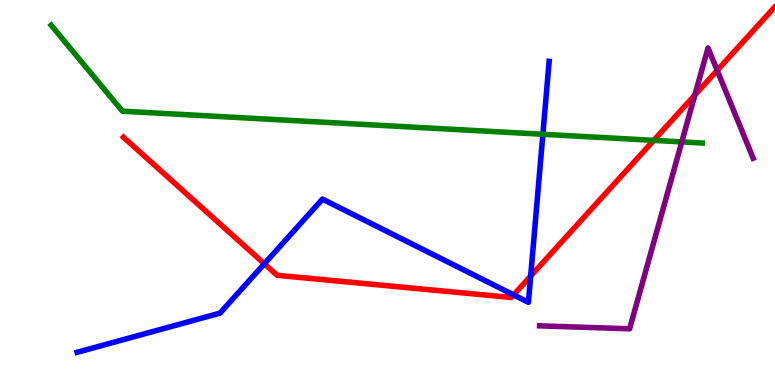[{'lines': ['blue', 'red'], 'intersections': [{'x': 3.41, 'y': 3.15}, {'x': 6.63, 'y': 2.34}, {'x': 6.85, 'y': 2.83}]}, {'lines': ['green', 'red'], 'intersections': [{'x': 8.44, 'y': 6.35}]}, {'lines': ['purple', 'red'], 'intersections': [{'x': 8.97, 'y': 7.53}, {'x': 9.25, 'y': 8.17}]}, {'lines': ['blue', 'green'], 'intersections': [{'x': 7.0, 'y': 6.51}]}, {'lines': ['blue', 'purple'], 'intersections': []}, {'lines': ['green', 'purple'], 'intersections': [{'x': 8.8, 'y': 6.31}]}]